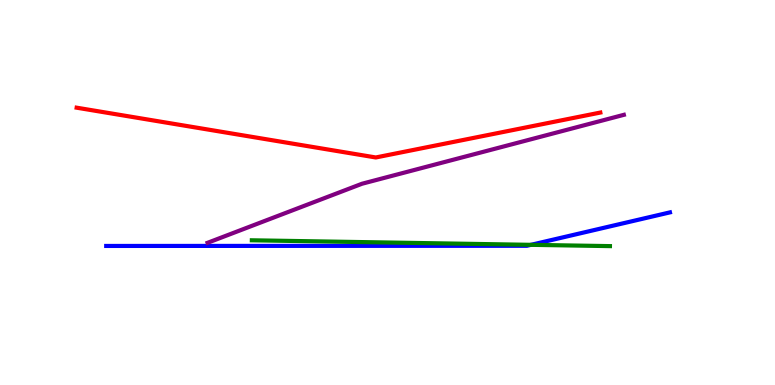[{'lines': ['blue', 'red'], 'intersections': []}, {'lines': ['green', 'red'], 'intersections': []}, {'lines': ['purple', 'red'], 'intersections': []}, {'lines': ['blue', 'green'], 'intersections': [{'x': 6.85, 'y': 3.64}]}, {'lines': ['blue', 'purple'], 'intersections': []}, {'lines': ['green', 'purple'], 'intersections': []}]